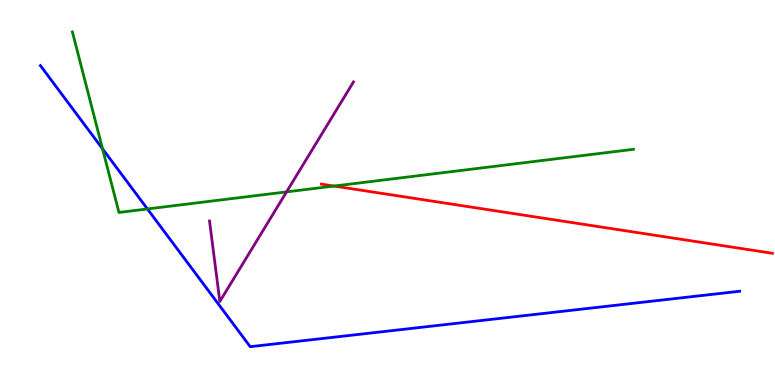[{'lines': ['blue', 'red'], 'intersections': []}, {'lines': ['green', 'red'], 'intersections': [{'x': 4.31, 'y': 5.17}]}, {'lines': ['purple', 'red'], 'intersections': []}, {'lines': ['blue', 'green'], 'intersections': [{'x': 1.32, 'y': 6.13}, {'x': 1.9, 'y': 4.57}]}, {'lines': ['blue', 'purple'], 'intersections': []}, {'lines': ['green', 'purple'], 'intersections': [{'x': 3.7, 'y': 5.02}]}]